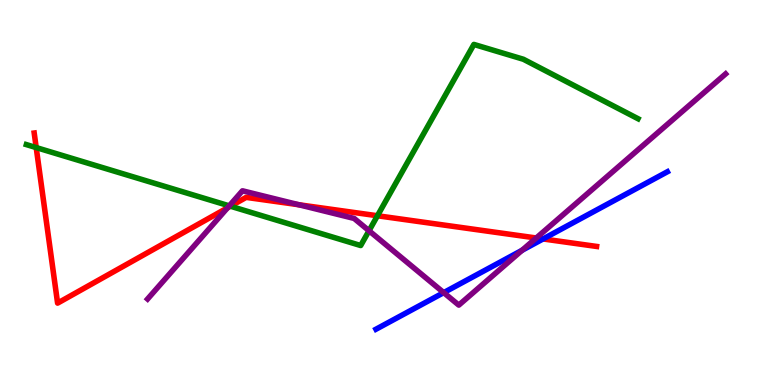[{'lines': ['blue', 'red'], 'intersections': [{'x': 7.01, 'y': 3.79}]}, {'lines': ['green', 'red'], 'intersections': [{'x': 0.467, 'y': 6.17}, {'x': 2.97, 'y': 4.64}, {'x': 4.87, 'y': 4.4}]}, {'lines': ['purple', 'red'], 'intersections': [{'x': 2.94, 'y': 4.6}, {'x': 3.86, 'y': 4.68}, {'x': 6.92, 'y': 3.82}]}, {'lines': ['blue', 'green'], 'intersections': []}, {'lines': ['blue', 'purple'], 'intersections': [{'x': 5.73, 'y': 2.4}, {'x': 6.74, 'y': 3.5}]}, {'lines': ['green', 'purple'], 'intersections': [{'x': 2.96, 'y': 4.65}, {'x': 4.76, 'y': 4.01}]}]